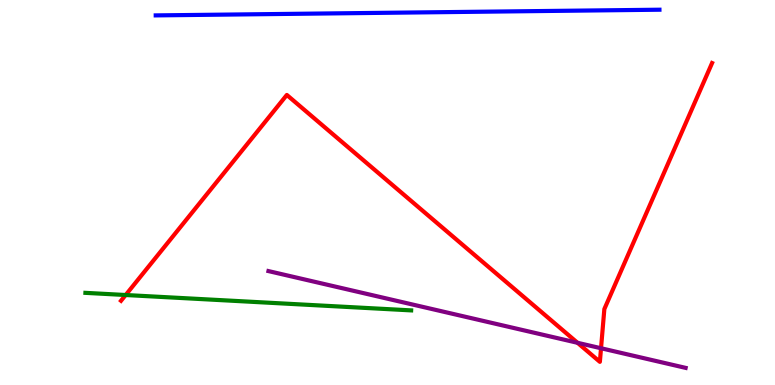[{'lines': ['blue', 'red'], 'intersections': []}, {'lines': ['green', 'red'], 'intersections': [{'x': 1.62, 'y': 2.34}]}, {'lines': ['purple', 'red'], 'intersections': [{'x': 7.45, 'y': 1.1}, {'x': 7.76, 'y': 0.955}]}, {'lines': ['blue', 'green'], 'intersections': []}, {'lines': ['blue', 'purple'], 'intersections': []}, {'lines': ['green', 'purple'], 'intersections': []}]